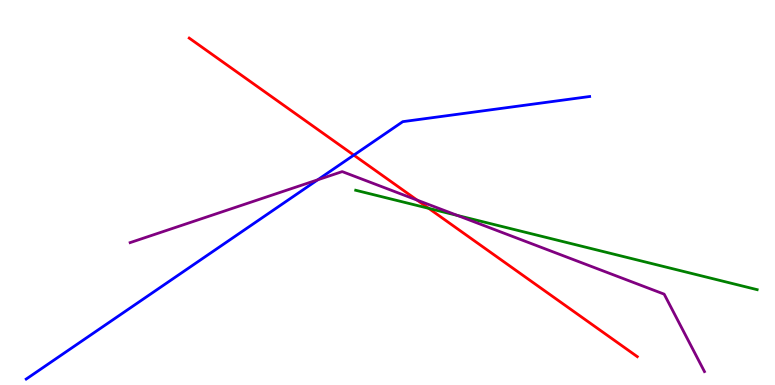[{'lines': ['blue', 'red'], 'intersections': [{'x': 4.57, 'y': 5.97}]}, {'lines': ['green', 'red'], 'intersections': [{'x': 5.53, 'y': 4.59}]}, {'lines': ['purple', 'red'], 'intersections': [{'x': 5.38, 'y': 4.8}]}, {'lines': ['blue', 'green'], 'intersections': []}, {'lines': ['blue', 'purple'], 'intersections': [{'x': 4.1, 'y': 5.33}]}, {'lines': ['green', 'purple'], 'intersections': [{'x': 5.9, 'y': 4.4}]}]